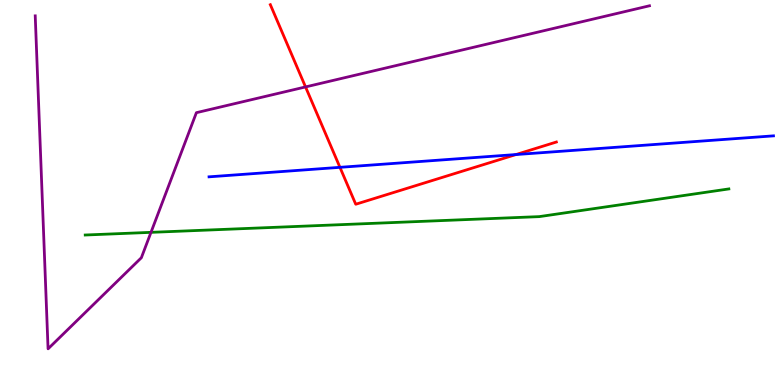[{'lines': ['blue', 'red'], 'intersections': [{'x': 4.39, 'y': 5.65}, {'x': 6.66, 'y': 5.99}]}, {'lines': ['green', 'red'], 'intersections': []}, {'lines': ['purple', 'red'], 'intersections': [{'x': 3.94, 'y': 7.74}]}, {'lines': ['blue', 'green'], 'intersections': []}, {'lines': ['blue', 'purple'], 'intersections': []}, {'lines': ['green', 'purple'], 'intersections': [{'x': 1.95, 'y': 3.96}]}]